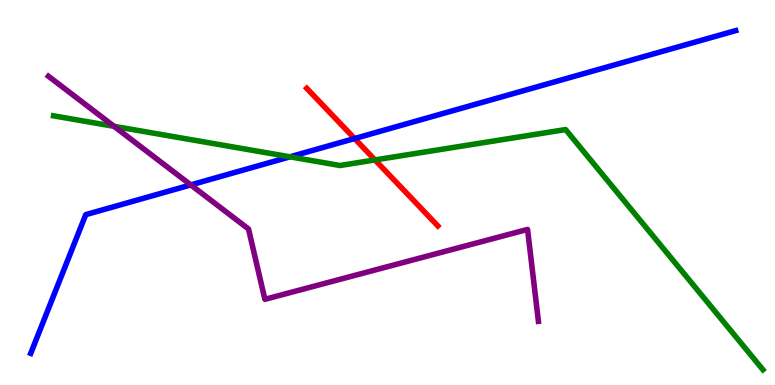[{'lines': ['blue', 'red'], 'intersections': [{'x': 4.58, 'y': 6.4}]}, {'lines': ['green', 'red'], 'intersections': [{'x': 4.84, 'y': 5.85}]}, {'lines': ['purple', 'red'], 'intersections': []}, {'lines': ['blue', 'green'], 'intersections': [{'x': 3.74, 'y': 5.93}]}, {'lines': ['blue', 'purple'], 'intersections': [{'x': 2.46, 'y': 5.2}]}, {'lines': ['green', 'purple'], 'intersections': [{'x': 1.47, 'y': 6.72}]}]